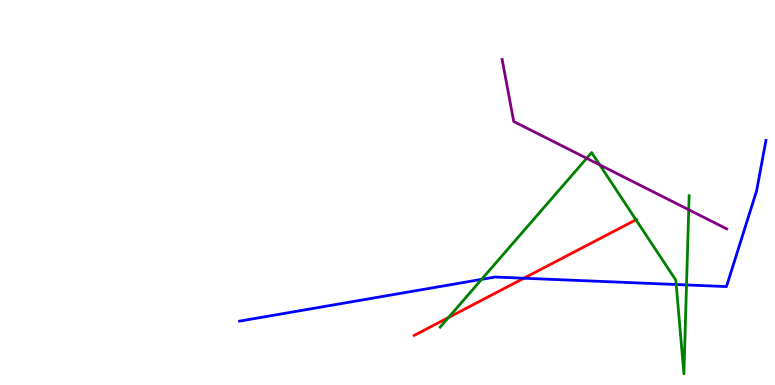[{'lines': ['blue', 'red'], 'intersections': [{'x': 6.76, 'y': 2.77}]}, {'lines': ['green', 'red'], 'intersections': [{'x': 5.79, 'y': 1.75}, {'x': 8.21, 'y': 4.29}]}, {'lines': ['purple', 'red'], 'intersections': []}, {'lines': ['blue', 'green'], 'intersections': [{'x': 6.21, 'y': 2.74}, {'x': 8.73, 'y': 2.61}, {'x': 8.86, 'y': 2.6}]}, {'lines': ['blue', 'purple'], 'intersections': []}, {'lines': ['green', 'purple'], 'intersections': [{'x': 7.57, 'y': 5.89}, {'x': 7.74, 'y': 5.72}, {'x': 8.89, 'y': 4.55}]}]